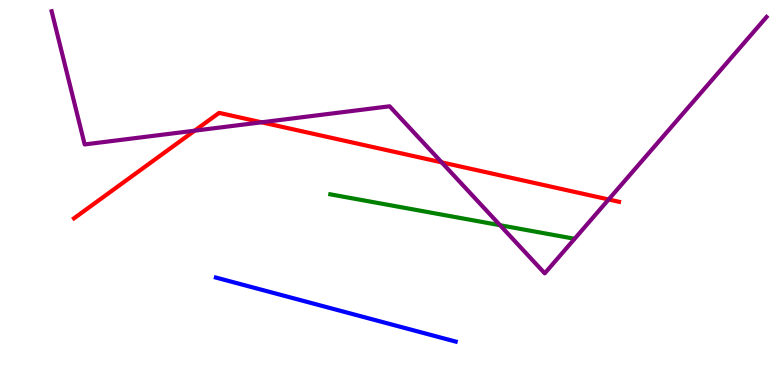[{'lines': ['blue', 'red'], 'intersections': []}, {'lines': ['green', 'red'], 'intersections': []}, {'lines': ['purple', 'red'], 'intersections': [{'x': 2.51, 'y': 6.61}, {'x': 3.38, 'y': 6.82}, {'x': 5.7, 'y': 5.78}, {'x': 7.85, 'y': 4.82}]}, {'lines': ['blue', 'green'], 'intersections': []}, {'lines': ['blue', 'purple'], 'intersections': []}, {'lines': ['green', 'purple'], 'intersections': [{'x': 6.45, 'y': 4.15}]}]